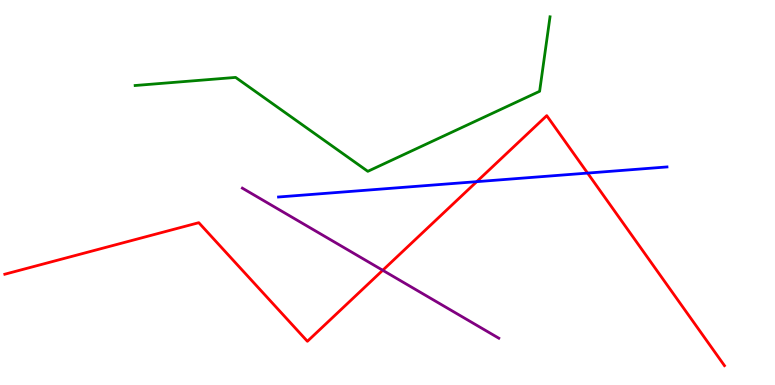[{'lines': ['blue', 'red'], 'intersections': [{'x': 6.15, 'y': 5.28}, {'x': 7.58, 'y': 5.5}]}, {'lines': ['green', 'red'], 'intersections': []}, {'lines': ['purple', 'red'], 'intersections': [{'x': 4.94, 'y': 2.98}]}, {'lines': ['blue', 'green'], 'intersections': []}, {'lines': ['blue', 'purple'], 'intersections': []}, {'lines': ['green', 'purple'], 'intersections': []}]